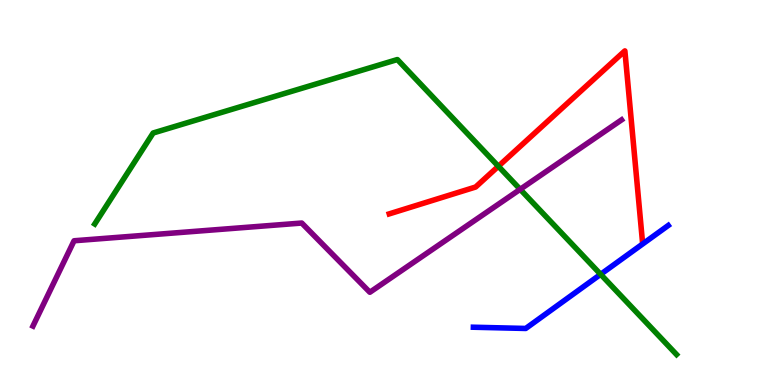[{'lines': ['blue', 'red'], 'intersections': []}, {'lines': ['green', 'red'], 'intersections': [{'x': 6.43, 'y': 5.68}]}, {'lines': ['purple', 'red'], 'intersections': []}, {'lines': ['blue', 'green'], 'intersections': [{'x': 7.75, 'y': 2.87}]}, {'lines': ['blue', 'purple'], 'intersections': []}, {'lines': ['green', 'purple'], 'intersections': [{'x': 6.71, 'y': 5.08}]}]